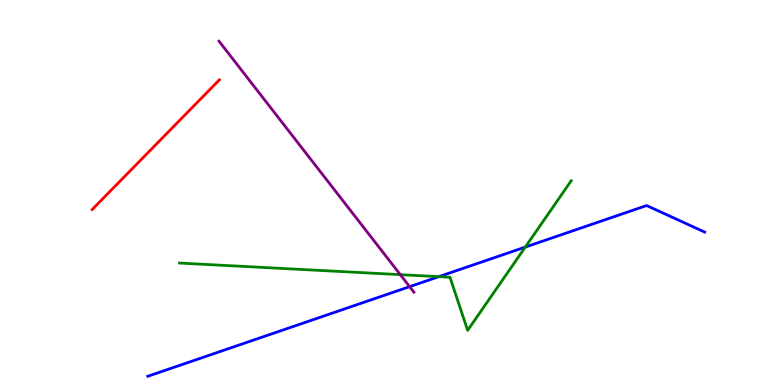[{'lines': ['blue', 'red'], 'intersections': []}, {'lines': ['green', 'red'], 'intersections': []}, {'lines': ['purple', 'red'], 'intersections': []}, {'lines': ['blue', 'green'], 'intersections': [{'x': 5.66, 'y': 2.81}, {'x': 6.78, 'y': 3.58}]}, {'lines': ['blue', 'purple'], 'intersections': [{'x': 5.29, 'y': 2.55}]}, {'lines': ['green', 'purple'], 'intersections': [{'x': 5.17, 'y': 2.87}]}]